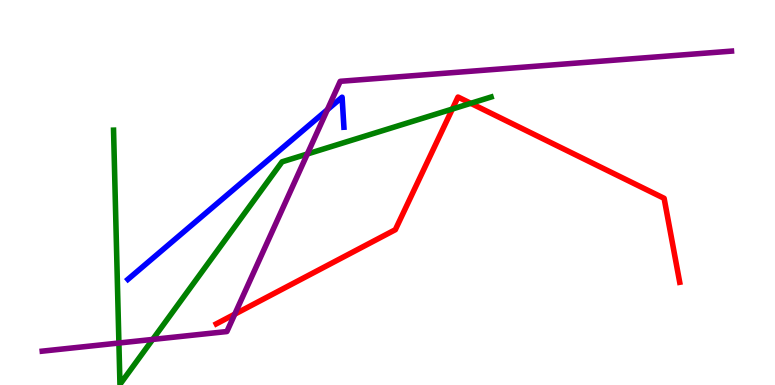[{'lines': ['blue', 'red'], 'intersections': []}, {'lines': ['green', 'red'], 'intersections': [{'x': 5.84, 'y': 7.17}, {'x': 6.07, 'y': 7.32}]}, {'lines': ['purple', 'red'], 'intersections': [{'x': 3.03, 'y': 1.84}]}, {'lines': ['blue', 'green'], 'intersections': []}, {'lines': ['blue', 'purple'], 'intersections': [{'x': 4.22, 'y': 7.15}]}, {'lines': ['green', 'purple'], 'intersections': [{'x': 1.53, 'y': 1.09}, {'x': 1.97, 'y': 1.18}, {'x': 3.97, 'y': 6.0}]}]